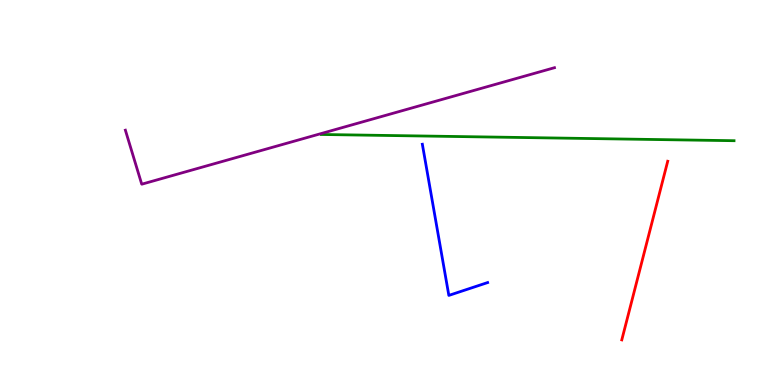[{'lines': ['blue', 'red'], 'intersections': []}, {'lines': ['green', 'red'], 'intersections': []}, {'lines': ['purple', 'red'], 'intersections': []}, {'lines': ['blue', 'green'], 'intersections': []}, {'lines': ['blue', 'purple'], 'intersections': []}, {'lines': ['green', 'purple'], 'intersections': []}]